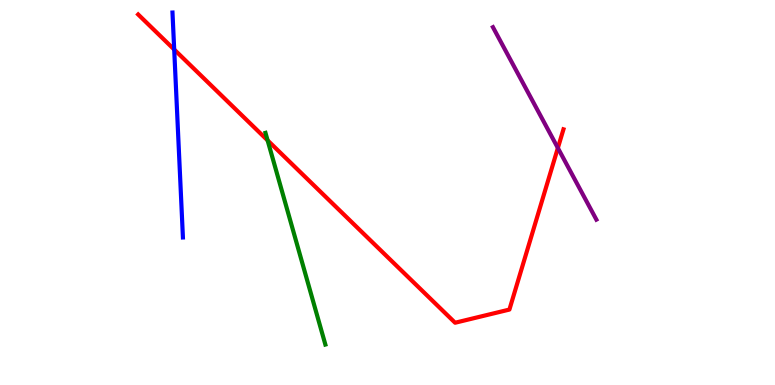[{'lines': ['blue', 'red'], 'intersections': [{'x': 2.25, 'y': 8.71}]}, {'lines': ['green', 'red'], 'intersections': [{'x': 3.45, 'y': 6.35}]}, {'lines': ['purple', 'red'], 'intersections': [{'x': 7.2, 'y': 6.16}]}, {'lines': ['blue', 'green'], 'intersections': []}, {'lines': ['blue', 'purple'], 'intersections': []}, {'lines': ['green', 'purple'], 'intersections': []}]